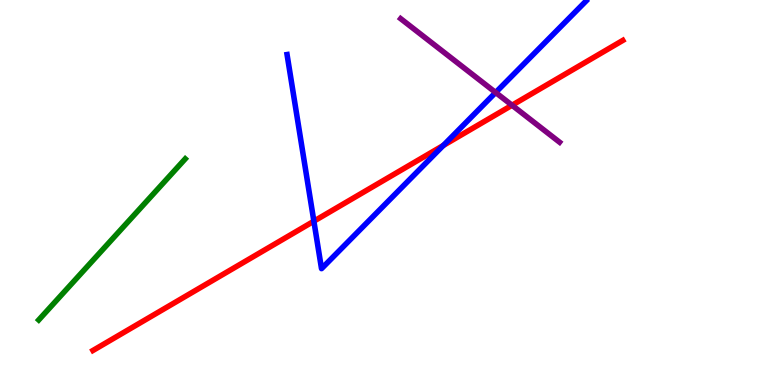[{'lines': ['blue', 'red'], 'intersections': [{'x': 4.05, 'y': 4.25}, {'x': 5.72, 'y': 6.22}]}, {'lines': ['green', 'red'], 'intersections': []}, {'lines': ['purple', 'red'], 'intersections': [{'x': 6.61, 'y': 7.27}]}, {'lines': ['blue', 'green'], 'intersections': []}, {'lines': ['blue', 'purple'], 'intersections': [{'x': 6.4, 'y': 7.6}]}, {'lines': ['green', 'purple'], 'intersections': []}]